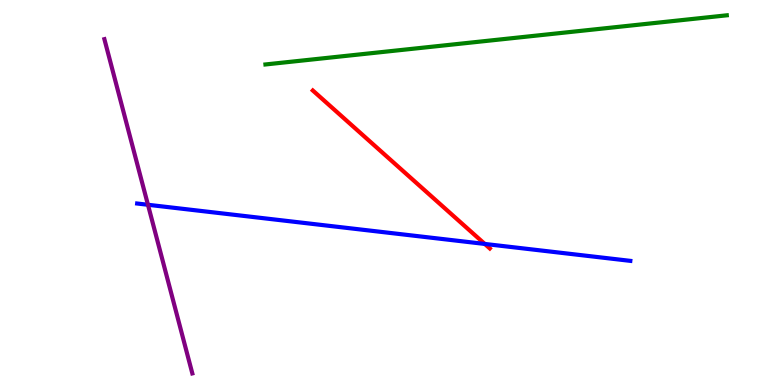[{'lines': ['blue', 'red'], 'intersections': [{'x': 6.26, 'y': 3.66}]}, {'lines': ['green', 'red'], 'intersections': []}, {'lines': ['purple', 'red'], 'intersections': []}, {'lines': ['blue', 'green'], 'intersections': []}, {'lines': ['blue', 'purple'], 'intersections': [{'x': 1.91, 'y': 4.68}]}, {'lines': ['green', 'purple'], 'intersections': []}]